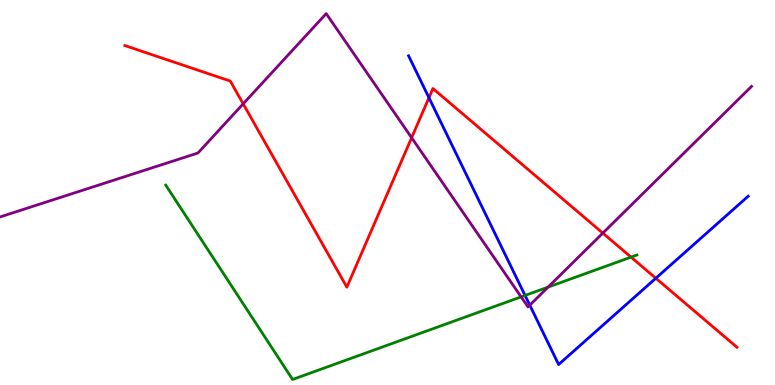[{'lines': ['blue', 'red'], 'intersections': [{'x': 5.53, 'y': 7.46}, {'x': 8.46, 'y': 2.77}]}, {'lines': ['green', 'red'], 'intersections': [{'x': 8.14, 'y': 3.32}]}, {'lines': ['purple', 'red'], 'intersections': [{'x': 3.14, 'y': 7.3}, {'x': 5.31, 'y': 6.42}, {'x': 7.78, 'y': 3.95}]}, {'lines': ['blue', 'green'], 'intersections': [{'x': 6.77, 'y': 2.33}]}, {'lines': ['blue', 'purple'], 'intersections': [{'x': 6.84, 'y': 2.07}]}, {'lines': ['green', 'purple'], 'intersections': [{'x': 6.72, 'y': 2.29}, {'x': 7.07, 'y': 2.54}]}]